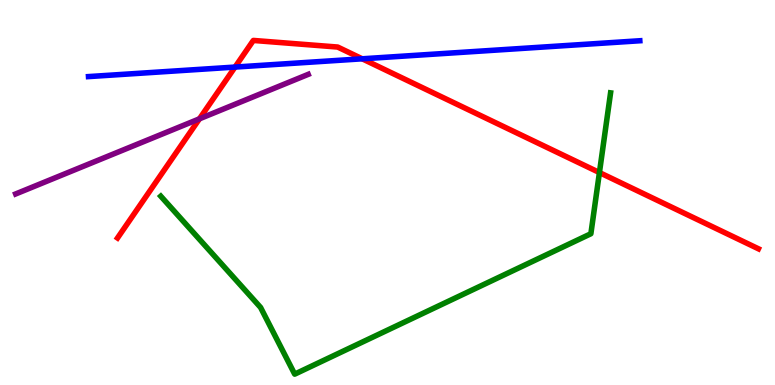[{'lines': ['blue', 'red'], 'intersections': [{'x': 3.03, 'y': 8.26}, {'x': 4.67, 'y': 8.47}]}, {'lines': ['green', 'red'], 'intersections': [{'x': 7.73, 'y': 5.52}]}, {'lines': ['purple', 'red'], 'intersections': [{'x': 2.57, 'y': 6.91}]}, {'lines': ['blue', 'green'], 'intersections': []}, {'lines': ['blue', 'purple'], 'intersections': []}, {'lines': ['green', 'purple'], 'intersections': []}]